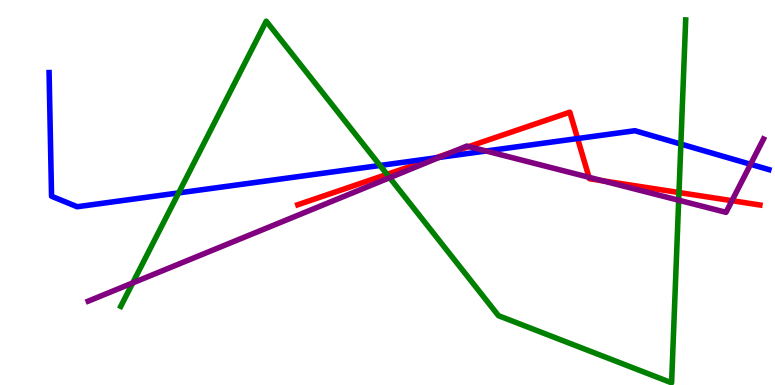[{'lines': ['blue', 'red'], 'intersections': [{'x': 5.62, 'y': 5.9}, {'x': 7.45, 'y': 6.4}]}, {'lines': ['green', 'red'], 'intersections': [{'x': 4.99, 'y': 5.47}, {'x': 8.76, 'y': 5.0}]}, {'lines': ['purple', 'red'], 'intersections': [{'x': 5.81, 'y': 6.03}, {'x': 6.05, 'y': 6.19}, {'x': 7.6, 'y': 5.39}, {'x': 7.77, 'y': 5.31}, {'x': 9.44, 'y': 4.79}]}, {'lines': ['blue', 'green'], 'intersections': [{'x': 2.31, 'y': 4.99}, {'x': 4.9, 'y': 5.7}, {'x': 8.79, 'y': 6.26}]}, {'lines': ['blue', 'purple'], 'intersections': [{'x': 5.67, 'y': 5.91}, {'x': 6.27, 'y': 6.08}, {'x': 9.68, 'y': 5.73}]}, {'lines': ['green', 'purple'], 'intersections': [{'x': 1.71, 'y': 2.65}, {'x': 5.03, 'y': 5.38}, {'x': 8.76, 'y': 4.8}]}]